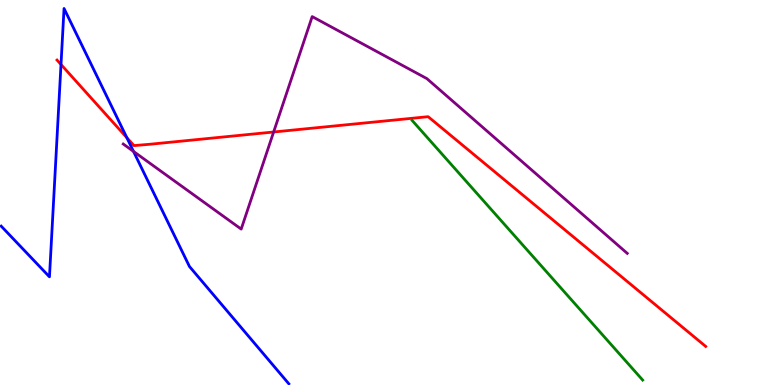[{'lines': ['blue', 'red'], 'intersections': [{'x': 0.787, 'y': 8.32}, {'x': 1.64, 'y': 6.42}]}, {'lines': ['green', 'red'], 'intersections': []}, {'lines': ['purple', 'red'], 'intersections': [{'x': 3.53, 'y': 6.57}]}, {'lines': ['blue', 'green'], 'intersections': []}, {'lines': ['blue', 'purple'], 'intersections': [{'x': 1.72, 'y': 6.07}]}, {'lines': ['green', 'purple'], 'intersections': []}]